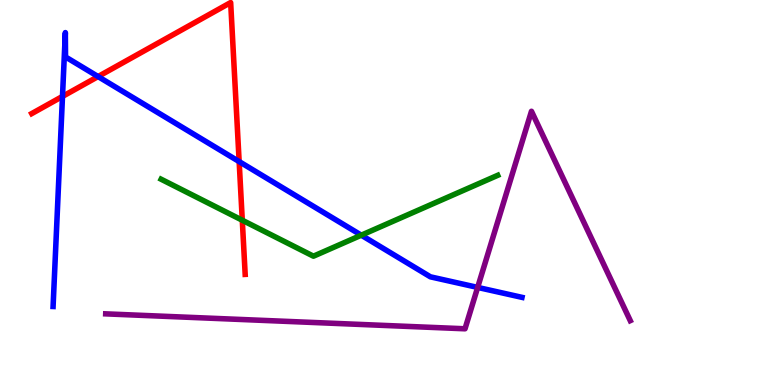[{'lines': ['blue', 'red'], 'intersections': [{'x': 0.806, 'y': 7.5}, {'x': 1.27, 'y': 8.01}, {'x': 3.09, 'y': 5.8}]}, {'lines': ['green', 'red'], 'intersections': [{'x': 3.13, 'y': 4.28}]}, {'lines': ['purple', 'red'], 'intersections': []}, {'lines': ['blue', 'green'], 'intersections': [{'x': 4.66, 'y': 3.89}]}, {'lines': ['blue', 'purple'], 'intersections': [{'x': 6.16, 'y': 2.53}]}, {'lines': ['green', 'purple'], 'intersections': []}]